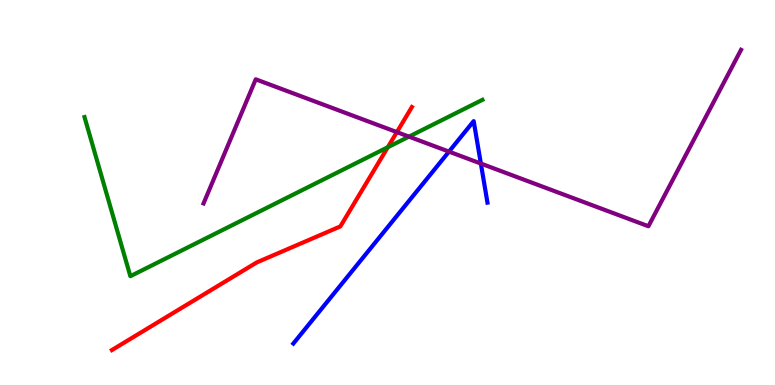[{'lines': ['blue', 'red'], 'intersections': []}, {'lines': ['green', 'red'], 'intersections': [{'x': 5.0, 'y': 6.18}]}, {'lines': ['purple', 'red'], 'intersections': [{'x': 5.12, 'y': 6.57}]}, {'lines': ['blue', 'green'], 'intersections': []}, {'lines': ['blue', 'purple'], 'intersections': [{'x': 5.79, 'y': 6.06}, {'x': 6.2, 'y': 5.75}]}, {'lines': ['green', 'purple'], 'intersections': [{'x': 5.28, 'y': 6.45}]}]